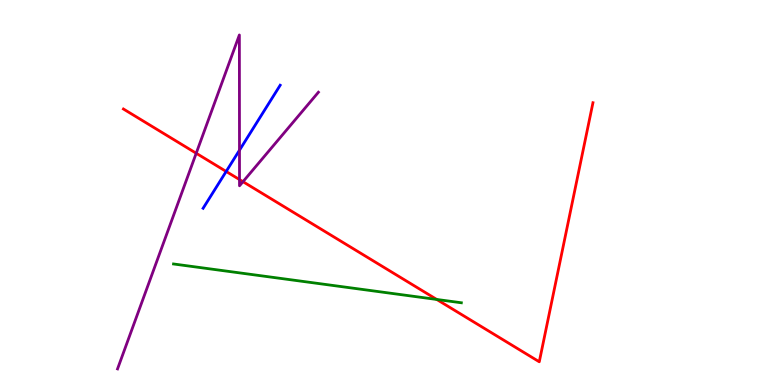[{'lines': ['blue', 'red'], 'intersections': [{'x': 2.92, 'y': 5.55}]}, {'lines': ['green', 'red'], 'intersections': [{'x': 5.64, 'y': 2.22}]}, {'lines': ['purple', 'red'], 'intersections': [{'x': 2.53, 'y': 6.02}, {'x': 3.09, 'y': 5.34}, {'x': 3.14, 'y': 5.28}]}, {'lines': ['blue', 'green'], 'intersections': []}, {'lines': ['blue', 'purple'], 'intersections': [{'x': 3.09, 'y': 6.1}]}, {'lines': ['green', 'purple'], 'intersections': []}]